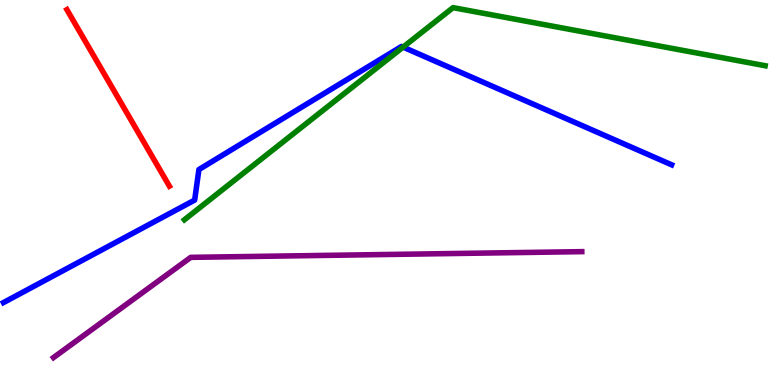[{'lines': ['blue', 'red'], 'intersections': []}, {'lines': ['green', 'red'], 'intersections': []}, {'lines': ['purple', 'red'], 'intersections': []}, {'lines': ['blue', 'green'], 'intersections': [{'x': 5.2, 'y': 8.78}]}, {'lines': ['blue', 'purple'], 'intersections': []}, {'lines': ['green', 'purple'], 'intersections': []}]